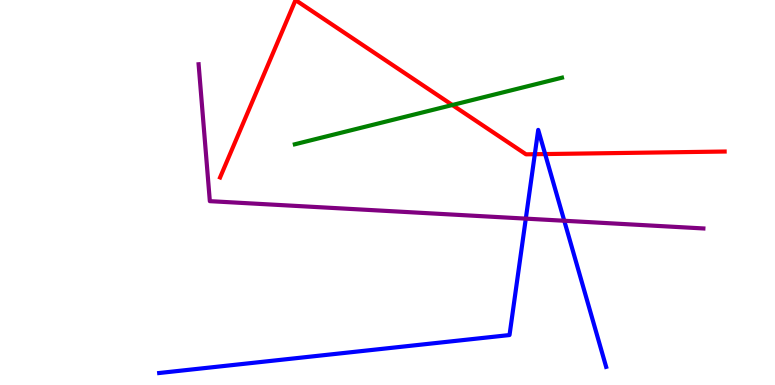[{'lines': ['blue', 'red'], 'intersections': [{'x': 6.9, 'y': 5.99}, {'x': 7.03, 'y': 6.0}]}, {'lines': ['green', 'red'], 'intersections': [{'x': 5.84, 'y': 7.27}]}, {'lines': ['purple', 'red'], 'intersections': []}, {'lines': ['blue', 'green'], 'intersections': []}, {'lines': ['blue', 'purple'], 'intersections': [{'x': 6.78, 'y': 4.32}, {'x': 7.28, 'y': 4.27}]}, {'lines': ['green', 'purple'], 'intersections': []}]